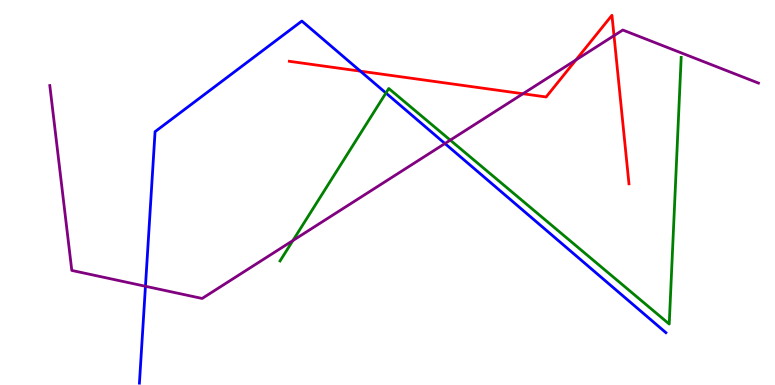[{'lines': ['blue', 'red'], 'intersections': [{'x': 4.65, 'y': 8.15}]}, {'lines': ['green', 'red'], 'intersections': []}, {'lines': ['purple', 'red'], 'intersections': [{'x': 6.75, 'y': 7.56}, {'x': 7.43, 'y': 8.44}, {'x': 7.92, 'y': 9.07}]}, {'lines': ['blue', 'green'], 'intersections': [{'x': 4.98, 'y': 7.58}]}, {'lines': ['blue', 'purple'], 'intersections': [{'x': 1.88, 'y': 2.56}, {'x': 5.74, 'y': 6.27}]}, {'lines': ['green', 'purple'], 'intersections': [{'x': 3.78, 'y': 3.75}, {'x': 5.81, 'y': 6.36}]}]